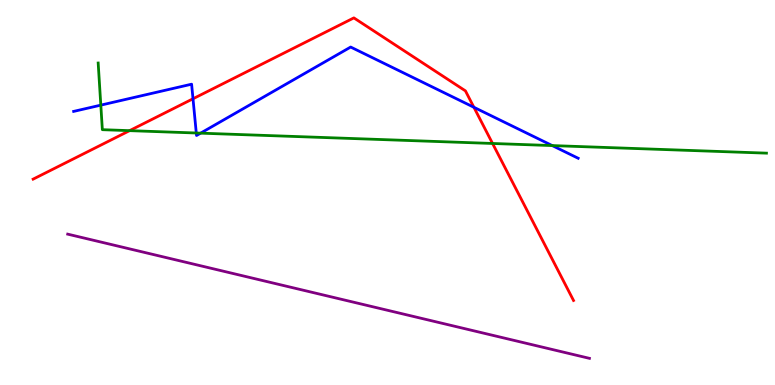[{'lines': ['blue', 'red'], 'intersections': [{'x': 2.49, 'y': 7.43}, {'x': 6.11, 'y': 7.21}]}, {'lines': ['green', 'red'], 'intersections': [{'x': 1.67, 'y': 6.61}, {'x': 6.36, 'y': 6.27}]}, {'lines': ['purple', 'red'], 'intersections': []}, {'lines': ['blue', 'green'], 'intersections': [{'x': 1.3, 'y': 7.27}, {'x': 2.53, 'y': 6.55}, {'x': 2.59, 'y': 6.54}, {'x': 7.13, 'y': 6.22}]}, {'lines': ['blue', 'purple'], 'intersections': []}, {'lines': ['green', 'purple'], 'intersections': []}]